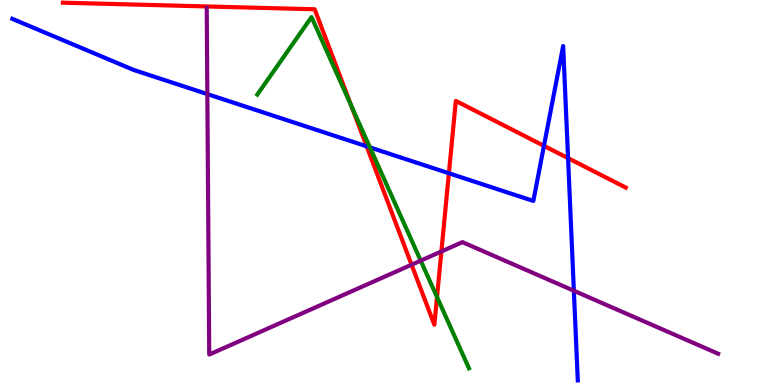[{'lines': ['blue', 'red'], 'intersections': [{'x': 4.73, 'y': 6.2}, {'x': 5.79, 'y': 5.5}, {'x': 7.02, 'y': 6.21}, {'x': 7.33, 'y': 5.89}]}, {'lines': ['green', 'red'], 'intersections': [{'x': 4.53, 'y': 7.25}, {'x': 5.64, 'y': 2.28}]}, {'lines': ['purple', 'red'], 'intersections': [{'x': 5.31, 'y': 3.12}, {'x': 5.7, 'y': 3.47}]}, {'lines': ['blue', 'green'], 'intersections': [{'x': 4.77, 'y': 6.17}]}, {'lines': ['blue', 'purple'], 'intersections': [{'x': 2.68, 'y': 7.56}, {'x': 7.4, 'y': 2.45}]}, {'lines': ['green', 'purple'], 'intersections': [{'x': 5.43, 'y': 3.23}]}]